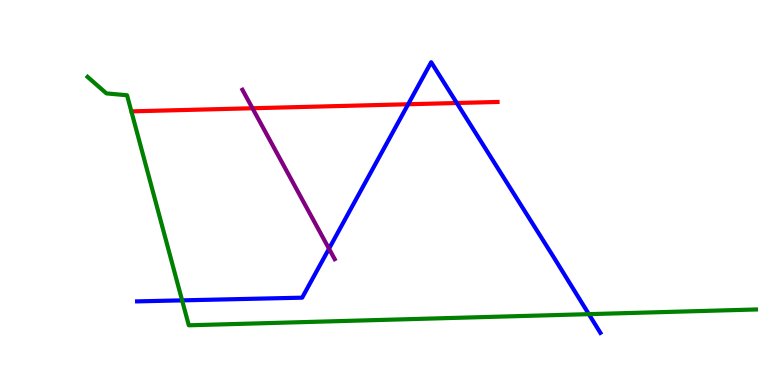[{'lines': ['blue', 'red'], 'intersections': [{'x': 5.27, 'y': 7.29}, {'x': 5.89, 'y': 7.32}]}, {'lines': ['green', 'red'], 'intersections': []}, {'lines': ['purple', 'red'], 'intersections': [{'x': 3.26, 'y': 7.19}]}, {'lines': ['blue', 'green'], 'intersections': [{'x': 2.35, 'y': 2.2}, {'x': 7.6, 'y': 1.84}]}, {'lines': ['blue', 'purple'], 'intersections': [{'x': 4.25, 'y': 3.54}]}, {'lines': ['green', 'purple'], 'intersections': []}]